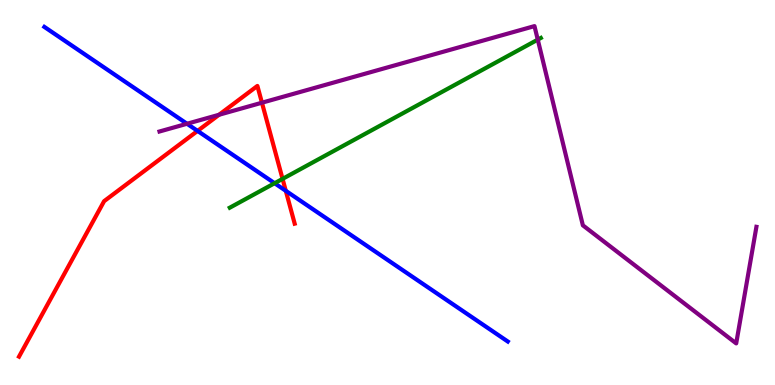[{'lines': ['blue', 'red'], 'intersections': [{'x': 2.55, 'y': 6.6}, {'x': 3.69, 'y': 5.04}]}, {'lines': ['green', 'red'], 'intersections': [{'x': 3.65, 'y': 5.35}]}, {'lines': ['purple', 'red'], 'intersections': [{'x': 2.83, 'y': 7.02}, {'x': 3.38, 'y': 7.33}]}, {'lines': ['blue', 'green'], 'intersections': [{'x': 3.54, 'y': 5.24}]}, {'lines': ['blue', 'purple'], 'intersections': [{'x': 2.41, 'y': 6.79}]}, {'lines': ['green', 'purple'], 'intersections': [{'x': 6.94, 'y': 8.97}]}]